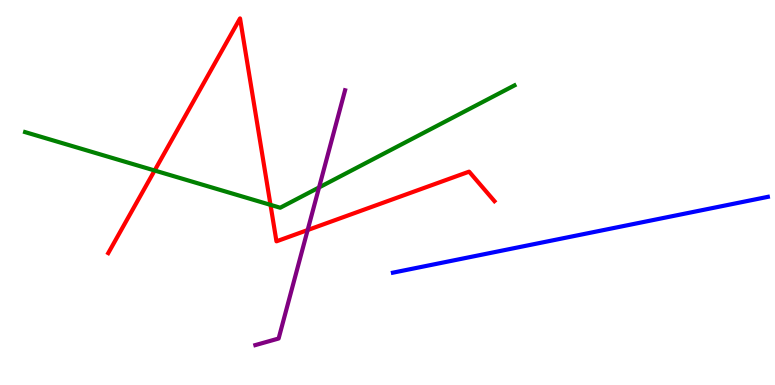[{'lines': ['blue', 'red'], 'intersections': []}, {'lines': ['green', 'red'], 'intersections': [{'x': 2.0, 'y': 5.57}, {'x': 3.49, 'y': 4.68}]}, {'lines': ['purple', 'red'], 'intersections': [{'x': 3.97, 'y': 4.02}]}, {'lines': ['blue', 'green'], 'intersections': []}, {'lines': ['blue', 'purple'], 'intersections': []}, {'lines': ['green', 'purple'], 'intersections': [{'x': 4.12, 'y': 5.13}]}]